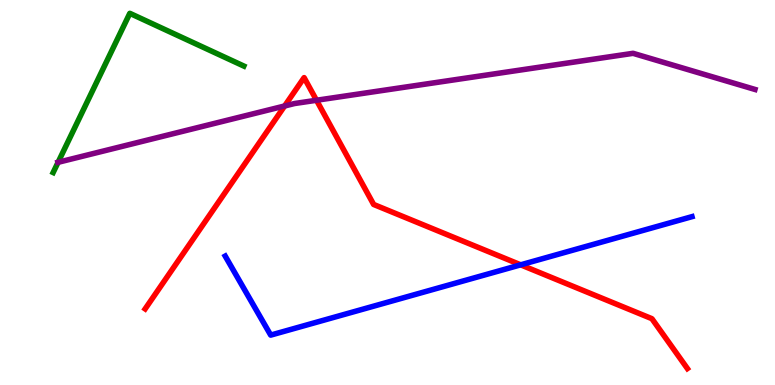[{'lines': ['blue', 'red'], 'intersections': [{'x': 6.72, 'y': 3.12}]}, {'lines': ['green', 'red'], 'intersections': []}, {'lines': ['purple', 'red'], 'intersections': [{'x': 3.67, 'y': 7.25}, {'x': 4.08, 'y': 7.4}]}, {'lines': ['blue', 'green'], 'intersections': []}, {'lines': ['blue', 'purple'], 'intersections': []}, {'lines': ['green', 'purple'], 'intersections': [{'x': 0.749, 'y': 5.78}]}]